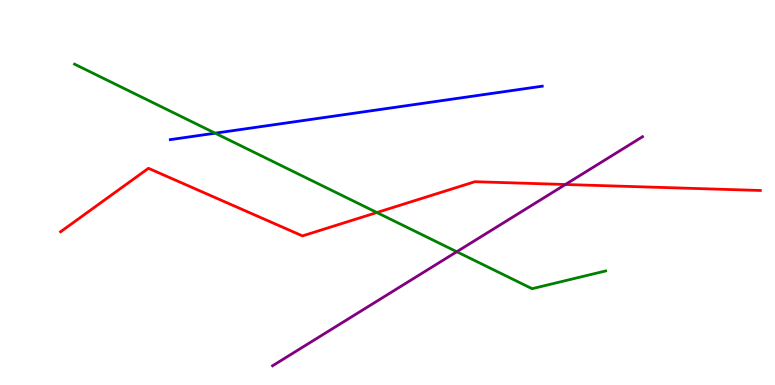[{'lines': ['blue', 'red'], 'intersections': []}, {'lines': ['green', 'red'], 'intersections': [{'x': 4.86, 'y': 4.48}]}, {'lines': ['purple', 'red'], 'intersections': [{'x': 7.3, 'y': 5.21}]}, {'lines': ['blue', 'green'], 'intersections': [{'x': 2.78, 'y': 6.54}]}, {'lines': ['blue', 'purple'], 'intersections': []}, {'lines': ['green', 'purple'], 'intersections': [{'x': 5.89, 'y': 3.46}]}]